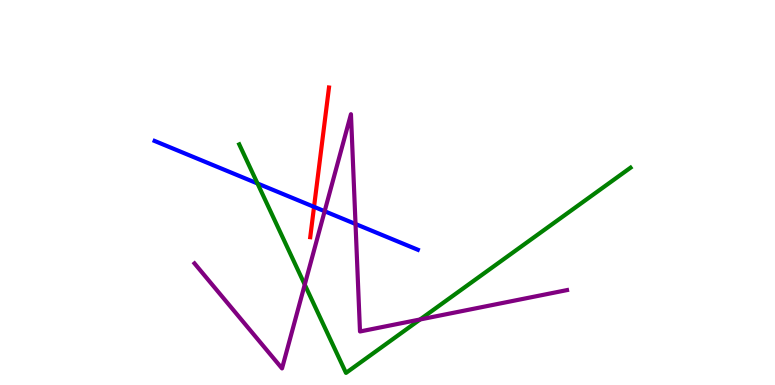[{'lines': ['blue', 'red'], 'intersections': [{'x': 4.05, 'y': 4.63}]}, {'lines': ['green', 'red'], 'intersections': []}, {'lines': ['purple', 'red'], 'intersections': []}, {'lines': ['blue', 'green'], 'intersections': [{'x': 3.32, 'y': 5.23}]}, {'lines': ['blue', 'purple'], 'intersections': [{'x': 4.19, 'y': 4.51}, {'x': 4.59, 'y': 4.18}]}, {'lines': ['green', 'purple'], 'intersections': [{'x': 3.93, 'y': 2.61}, {'x': 5.42, 'y': 1.7}]}]